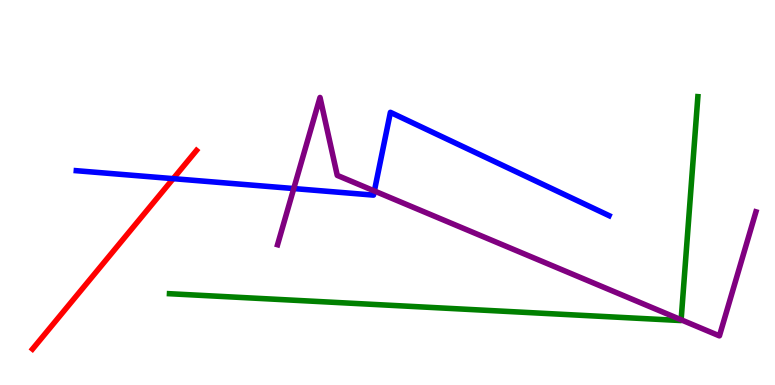[{'lines': ['blue', 'red'], 'intersections': [{'x': 2.23, 'y': 5.36}]}, {'lines': ['green', 'red'], 'intersections': []}, {'lines': ['purple', 'red'], 'intersections': []}, {'lines': ['blue', 'green'], 'intersections': []}, {'lines': ['blue', 'purple'], 'intersections': [{'x': 3.79, 'y': 5.1}, {'x': 4.83, 'y': 5.04}]}, {'lines': ['green', 'purple'], 'intersections': [{'x': 8.79, 'y': 1.69}]}]